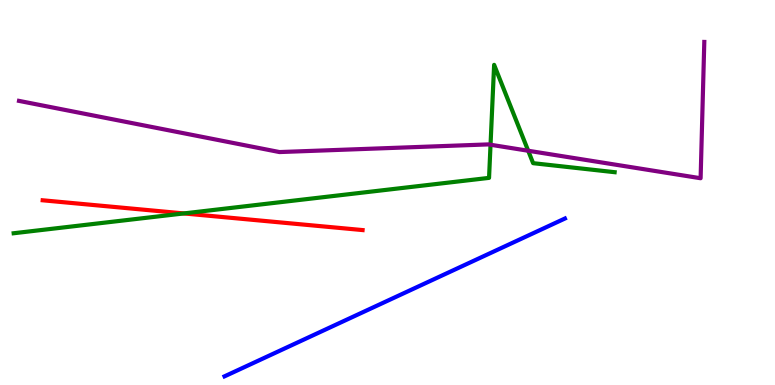[{'lines': ['blue', 'red'], 'intersections': []}, {'lines': ['green', 'red'], 'intersections': [{'x': 2.37, 'y': 4.46}]}, {'lines': ['purple', 'red'], 'intersections': []}, {'lines': ['blue', 'green'], 'intersections': []}, {'lines': ['blue', 'purple'], 'intersections': []}, {'lines': ['green', 'purple'], 'intersections': [{'x': 6.33, 'y': 6.24}, {'x': 6.82, 'y': 6.08}]}]